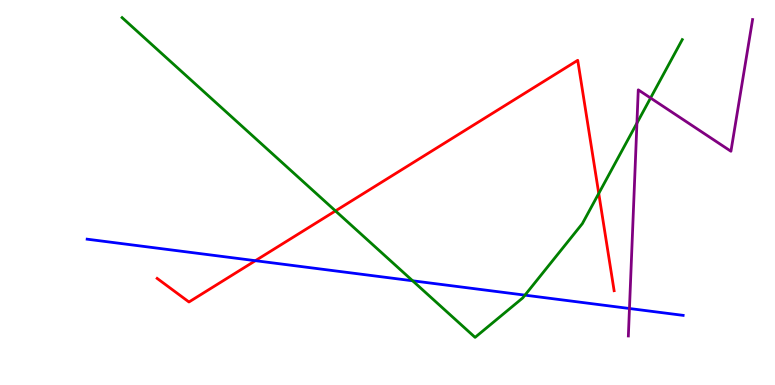[{'lines': ['blue', 'red'], 'intersections': [{'x': 3.3, 'y': 3.23}]}, {'lines': ['green', 'red'], 'intersections': [{'x': 4.33, 'y': 4.52}, {'x': 7.73, 'y': 4.98}]}, {'lines': ['purple', 'red'], 'intersections': []}, {'lines': ['blue', 'green'], 'intersections': [{'x': 5.32, 'y': 2.71}, {'x': 6.77, 'y': 2.33}]}, {'lines': ['blue', 'purple'], 'intersections': [{'x': 8.12, 'y': 1.99}]}, {'lines': ['green', 'purple'], 'intersections': [{'x': 8.22, 'y': 6.8}, {'x': 8.39, 'y': 7.45}]}]